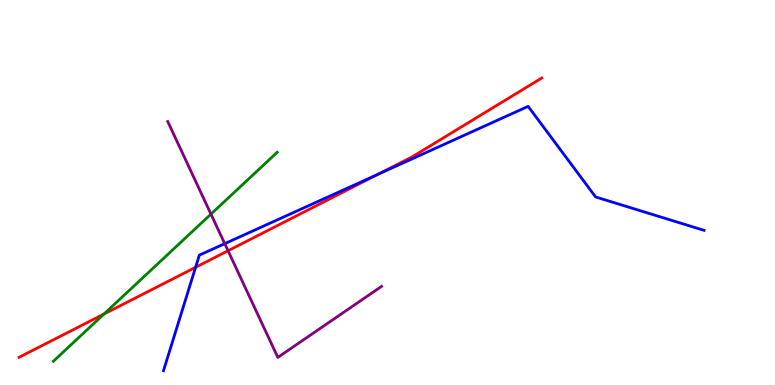[{'lines': ['blue', 'red'], 'intersections': [{'x': 2.52, 'y': 3.06}, {'x': 4.87, 'y': 5.47}]}, {'lines': ['green', 'red'], 'intersections': [{'x': 1.34, 'y': 1.84}]}, {'lines': ['purple', 'red'], 'intersections': [{'x': 2.94, 'y': 3.49}]}, {'lines': ['blue', 'green'], 'intersections': []}, {'lines': ['blue', 'purple'], 'intersections': [{'x': 2.9, 'y': 3.67}]}, {'lines': ['green', 'purple'], 'intersections': [{'x': 2.72, 'y': 4.44}]}]